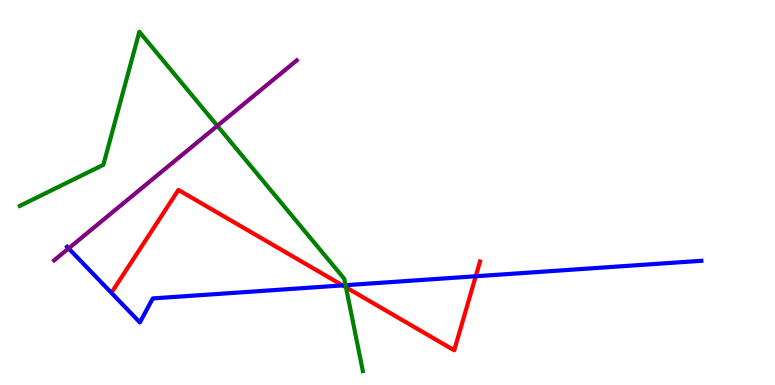[{'lines': ['blue', 'red'], 'intersections': [{'x': 4.42, 'y': 2.59}, {'x': 6.14, 'y': 2.82}]}, {'lines': ['green', 'red'], 'intersections': [{'x': 4.46, 'y': 2.54}]}, {'lines': ['purple', 'red'], 'intersections': []}, {'lines': ['blue', 'green'], 'intersections': [{'x': 4.46, 'y': 2.59}]}, {'lines': ['blue', 'purple'], 'intersections': [{'x': 0.885, 'y': 3.55}]}, {'lines': ['green', 'purple'], 'intersections': [{'x': 2.8, 'y': 6.73}]}]